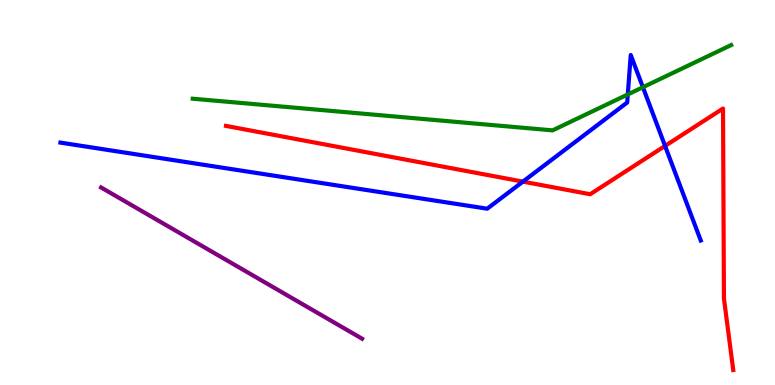[{'lines': ['blue', 'red'], 'intersections': [{'x': 6.75, 'y': 5.28}, {'x': 8.58, 'y': 6.21}]}, {'lines': ['green', 'red'], 'intersections': []}, {'lines': ['purple', 'red'], 'intersections': []}, {'lines': ['blue', 'green'], 'intersections': [{'x': 8.1, 'y': 7.55}, {'x': 8.3, 'y': 7.73}]}, {'lines': ['blue', 'purple'], 'intersections': []}, {'lines': ['green', 'purple'], 'intersections': []}]